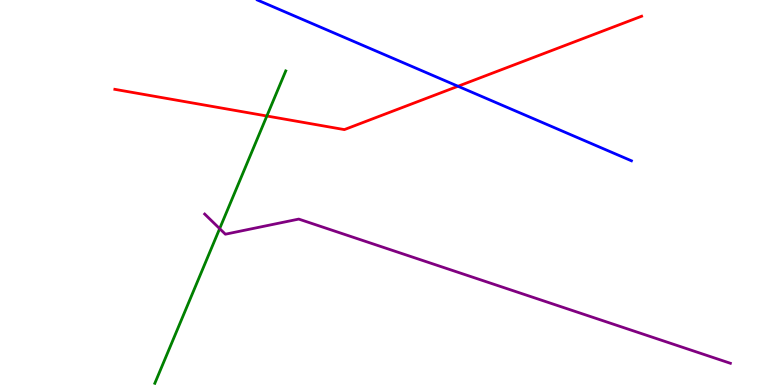[{'lines': ['blue', 'red'], 'intersections': [{'x': 5.91, 'y': 7.76}]}, {'lines': ['green', 'red'], 'intersections': [{'x': 3.44, 'y': 6.99}]}, {'lines': ['purple', 'red'], 'intersections': []}, {'lines': ['blue', 'green'], 'intersections': []}, {'lines': ['blue', 'purple'], 'intersections': []}, {'lines': ['green', 'purple'], 'intersections': [{'x': 2.83, 'y': 4.06}]}]